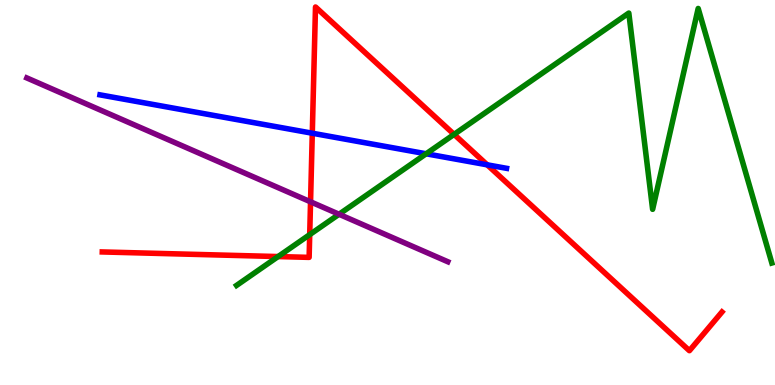[{'lines': ['blue', 'red'], 'intersections': [{'x': 4.03, 'y': 6.54}, {'x': 6.29, 'y': 5.72}]}, {'lines': ['green', 'red'], 'intersections': [{'x': 3.59, 'y': 3.34}, {'x': 4.0, 'y': 3.91}, {'x': 5.86, 'y': 6.51}]}, {'lines': ['purple', 'red'], 'intersections': [{'x': 4.01, 'y': 4.76}]}, {'lines': ['blue', 'green'], 'intersections': [{'x': 5.5, 'y': 6.01}]}, {'lines': ['blue', 'purple'], 'intersections': []}, {'lines': ['green', 'purple'], 'intersections': [{'x': 4.37, 'y': 4.44}]}]